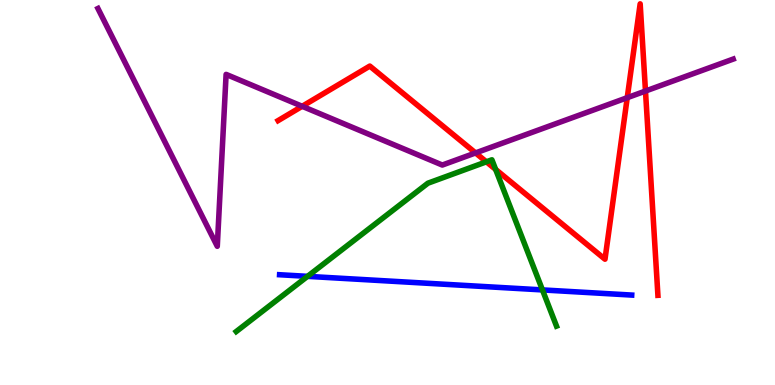[{'lines': ['blue', 'red'], 'intersections': []}, {'lines': ['green', 'red'], 'intersections': [{'x': 6.28, 'y': 5.8}, {'x': 6.4, 'y': 5.6}]}, {'lines': ['purple', 'red'], 'intersections': [{'x': 3.9, 'y': 7.24}, {'x': 6.14, 'y': 6.03}, {'x': 8.09, 'y': 7.46}, {'x': 8.33, 'y': 7.64}]}, {'lines': ['blue', 'green'], 'intersections': [{'x': 3.97, 'y': 2.82}, {'x': 7.0, 'y': 2.47}]}, {'lines': ['blue', 'purple'], 'intersections': []}, {'lines': ['green', 'purple'], 'intersections': []}]